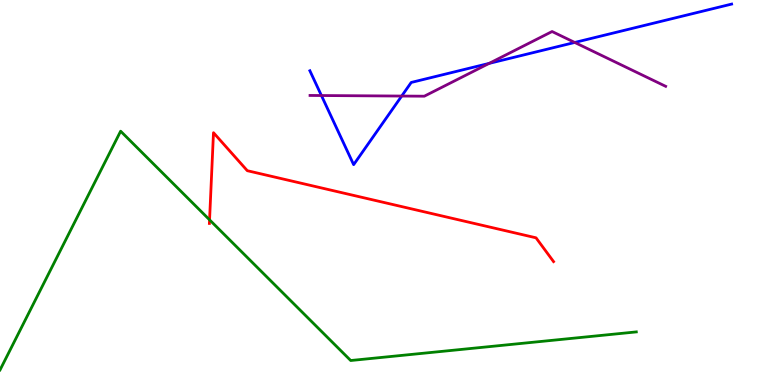[{'lines': ['blue', 'red'], 'intersections': []}, {'lines': ['green', 'red'], 'intersections': [{'x': 2.7, 'y': 4.29}]}, {'lines': ['purple', 'red'], 'intersections': []}, {'lines': ['blue', 'green'], 'intersections': []}, {'lines': ['blue', 'purple'], 'intersections': [{'x': 4.15, 'y': 7.52}, {'x': 5.18, 'y': 7.51}, {'x': 6.31, 'y': 8.35}, {'x': 7.42, 'y': 8.9}]}, {'lines': ['green', 'purple'], 'intersections': []}]